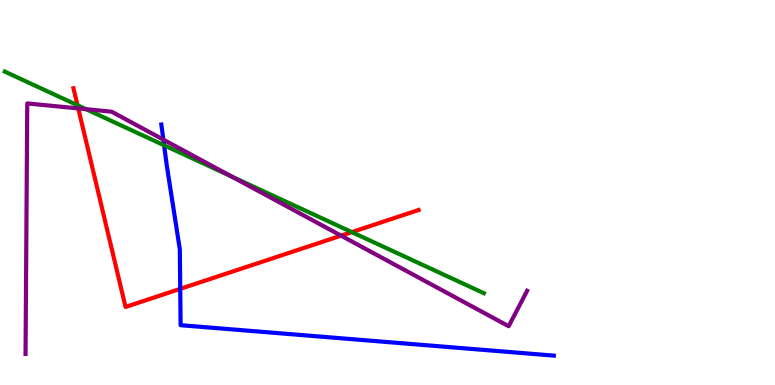[{'lines': ['blue', 'red'], 'intersections': [{'x': 2.33, 'y': 2.5}]}, {'lines': ['green', 'red'], 'intersections': [{'x': 1.0, 'y': 7.27}, {'x': 4.54, 'y': 3.97}]}, {'lines': ['purple', 'red'], 'intersections': [{'x': 1.01, 'y': 7.18}, {'x': 4.4, 'y': 3.88}]}, {'lines': ['blue', 'green'], 'intersections': [{'x': 2.12, 'y': 6.23}]}, {'lines': ['blue', 'purple'], 'intersections': [{'x': 2.11, 'y': 6.37}]}, {'lines': ['green', 'purple'], 'intersections': [{'x': 1.11, 'y': 7.16}, {'x': 2.99, 'y': 5.41}]}]